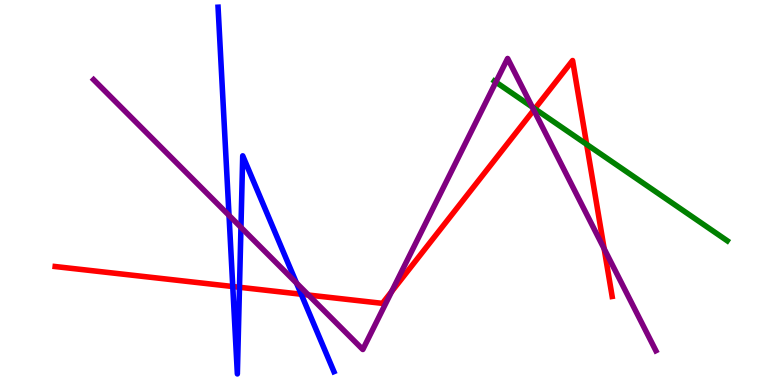[{'lines': ['blue', 'red'], 'intersections': [{'x': 3.0, 'y': 2.56}, {'x': 3.09, 'y': 2.54}, {'x': 3.89, 'y': 2.36}]}, {'lines': ['green', 'red'], 'intersections': [{'x': 6.9, 'y': 7.17}, {'x': 7.57, 'y': 6.25}]}, {'lines': ['purple', 'red'], 'intersections': [{'x': 3.98, 'y': 2.34}, {'x': 5.05, 'y': 2.43}, {'x': 6.89, 'y': 7.14}, {'x': 7.8, 'y': 3.54}]}, {'lines': ['blue', 'green'], 'intersections': []}, {'lines': ['blue', 'purple'], 'intersections': [{'x': 2.96, 'y': 4.41}, {'x': 3.11, 'y': 4.09}, {'x': 3.83, 'y': 2.65}]}, {'lines': ['green', 'purple'], 'intersections': [{'x': 6.4, 'y': 7.87}, {'x': 6.87, 'y': 7.22}]}]